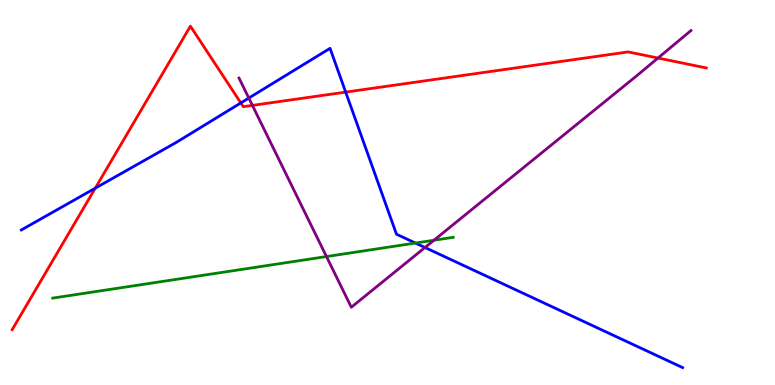[{'lines': ['blue', 'red'], 'intersections': [{'x': 1.23, 'y': 5.11}, {'x': 3.11, 'y': 7.33}, {'x': 4.46, 'y': 7.61}]}, {'lines': ['green', 'red'], 'intersections': []}, {'lines': ['purple', 'red'], 'intersections': [{'x': 3.26, 'y': 7.26}, {'x': 8.49, 'y': 8.49}]}, {'lines': ['blue', 'green'], 'intersections': [{'x': 5.36, 'y': 3.69}]}, {'lines': ['blue', 'purple'], 'intersections': [{'x': 3.21, 'y': 7.45}, {'x': 5.48, 'y': 3.57}]}, {'lines': ['green', 'purple'], 'intersections': [{'x': 4.21, 'y': 3.34}, {'x': 5.6, 'y': 3.76}]}]